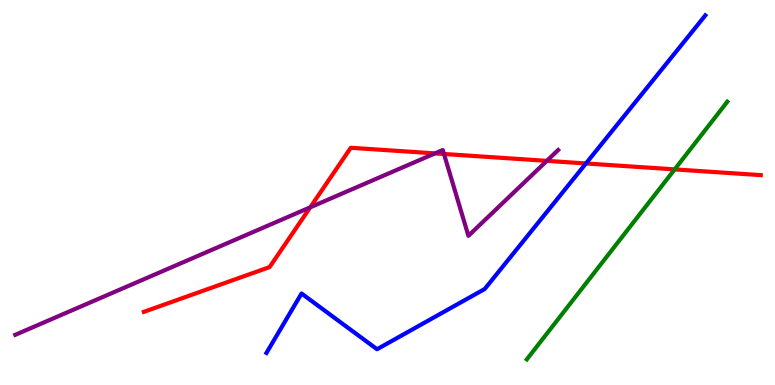[{'lines': ['blue', 'red'], 'intersections': [{'x': 7.56, 'y': 5.75}]}, {'lines': ['green', 'red'], 'intersections': [{'x': 8.71, 'y': 5.6}]}, {'lines': ['purple', 'red'], 'intersections': [{'x': 4.0, 'y': 4.62}, {'x': 5.61, 'y': 6.02}, {'x': 5.73, 'y': 6.0}, {'x': 7.06, 'y': 5.82}]}, {'lines': ['blue', 'green'], 'intersections': []}, {'lines': ['blue', 'purple'], 'intersections': []}, {'lines': ['green', 'purple'], 'intersections': []}]